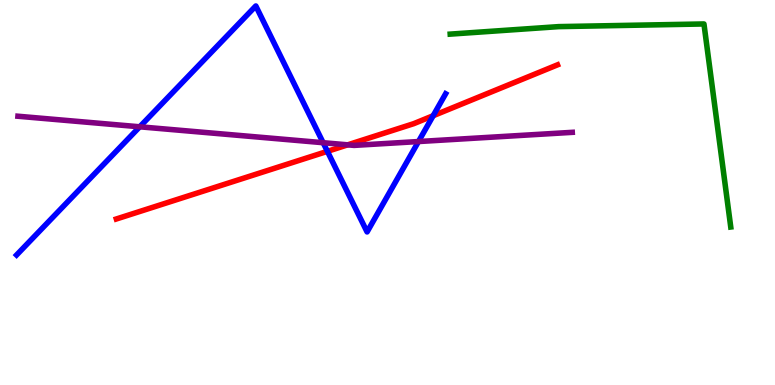[{'lines': ['blue', 'red'], 'intersections': [{'x': 4.22, 'y': 6.07}, {'x': 5.59, 'y': 6.99}]}, {'lines': ['green', 'red'], 'intersections': []}, {'lines': ['purple', 'red'], 'intersections': [{'x': 4.49, 'y': 6.24}]}, {'lines': ['blue', 'green'], 'intersections': []}, {'lines': ['blue', 'purple'], 'intersections': [{'x': 1.8, 'y': 6.71}, {'x': 4.17, 'y': 6.29}, {'x': 5.4, 'y': 6.32}]}, {'lines': ['green', 'purple'], 'intersections': []}]